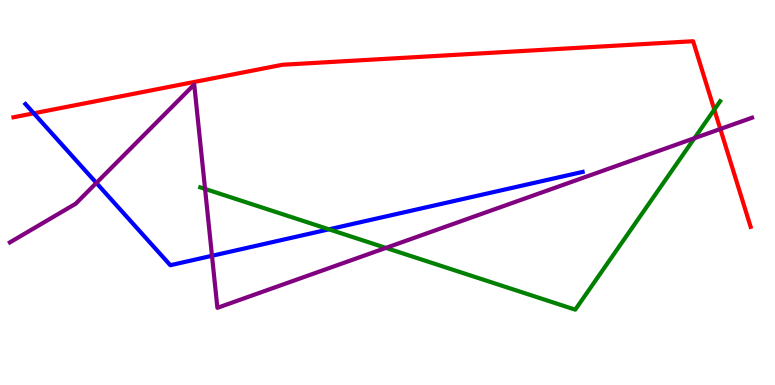[{'lines': ['blue', 'red'], 'intersections': [{'x': 0.436, 'y': 7.06}]}, {'lines': ['green', 'red'], 'intersections': [{'x': 9.22, 'y': 7.15}]}, {'lines': ['purple', 'red'], 'intersections': [{'x': 9.29, 'y': 6.65}]}, {'lines': ['blue', 'green'], 'intersections': [{'x': 4.24, 'y': 4.04}]}, {'lines': ['blue', 'purple'], 'intersections': [{'x': 1.24, 'y': 5.25}, {'x': 2.74, 'y': 3.36}]}, {'lines': ['green', 'purple'], 'intersections': [{'x': 2.65, 'y': 5.09}, {'x': 4.98, 'y': 3.56}, {'x': 8.96, 'y': 6.41}]}]